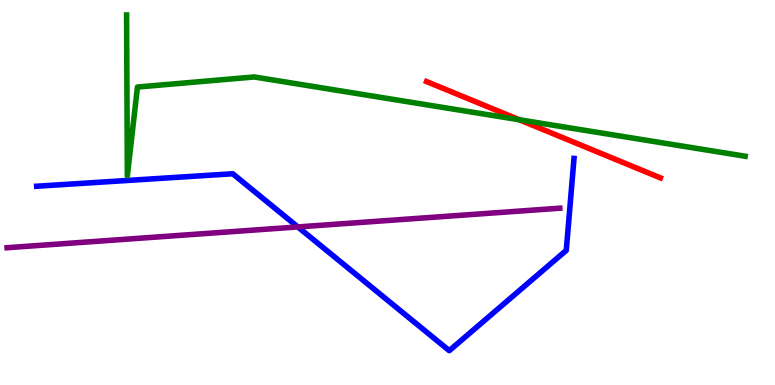[{'lines': ['blue', 'red'], 'intersections': []}, {'lines': ['green', 'red'], 'intersections': [{'x': 6.7, 'y': 6.89}]}, {'lines': ['purple', 'red'], 'intersections': []}, {'lines': ['blue', 'green'], 'intersections': []}, {'lines': ['blue', 'purple'], 'intersections': [{'x': 3.84, 'y': 4.11}]}, {'lines': ['green', 'purple'], 'intersections': []}]